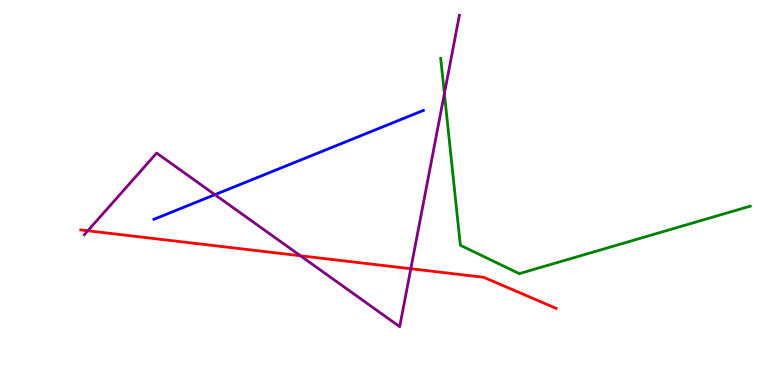[{'lines': ['blue', 'red'], 'intersections': []}, {'lines': ['green', 'red'], 'intersections': []}, {'lines': ['purple', 'red'], 'intersections': [{'x': 1.13, 'y': 4.01}, {'x': 3.88, 'y': 3.36}, {'x': 5.3, 'y': 3.02}]}, {'lines': ['blue', 'green'], 'intersections': []}, {'lines': ['blue', 'purple'], 'intersections': [{'x': 2.77, 'y': 4.94}]}, {'lines': ['green', 'purple'], 'intersections': [{'x': 5.73, 'y': 7.57}]}]